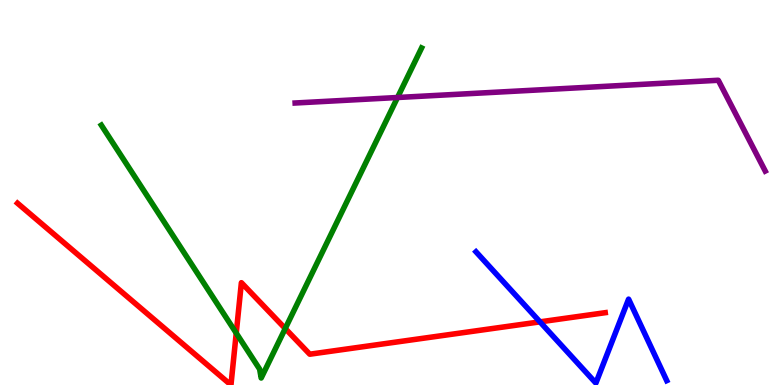[{'lines': ['blue', 'red'], 'intersections': [{'x': 6.97, 'y': 1.64}]}, {'lines': ['green', 'red'], 'intersections': [{'x': 3.05, 'y': 1.35}, {'x': 3.68, 'y': 1.47}]}, {'lines': ['purple', 'red'], 'intersections': []}, {'lines': ['blue', 'green'], 'intersections': []}, {'lines': ['blue', 'purple'], 'intersections': []}, {'lines': ['green', 'purple'], 'intersections': [{'x': 5.13, 'y': 7.47}]}]